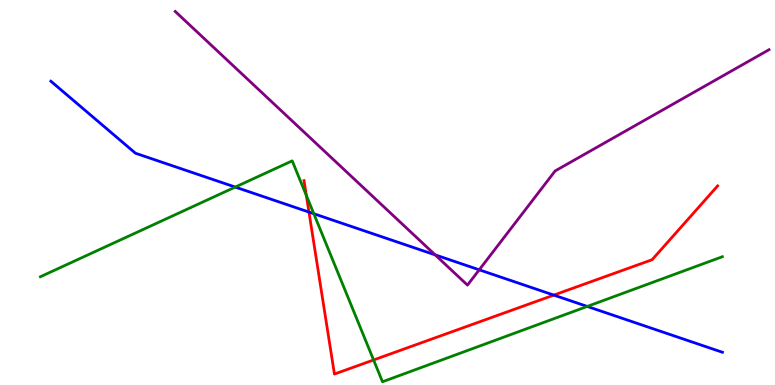[{'lines': ['blue', 'red'], 'intersections': [{'x': 3.99, 'y': 4.49}, {'x': 7.15, 'y': 2.34}]}, {'lines': ['green', 'red'], 'intersections': [{'x': 3.95, 'y': 4.92}, {'x': 4.82, 'y': 0.65}]}, {'lines': ['purple', 'red'], 'intersections': []}, {'lines': ['blue', 'green'], 'intersections': [{'x': 3.04, 'y': 5.14}, {'x': 4.05, 'y': 4.45}, {'x': 7.58, 'y': 2.04}]}, {'lines': ['blue', 'purple'], 'intersections': [{'x': 5.61, 'y': 3.38}, {'x': 6.18, 'y': 2.99}]}, {'lines': ['green', 'purple'], 'intersections': []}]